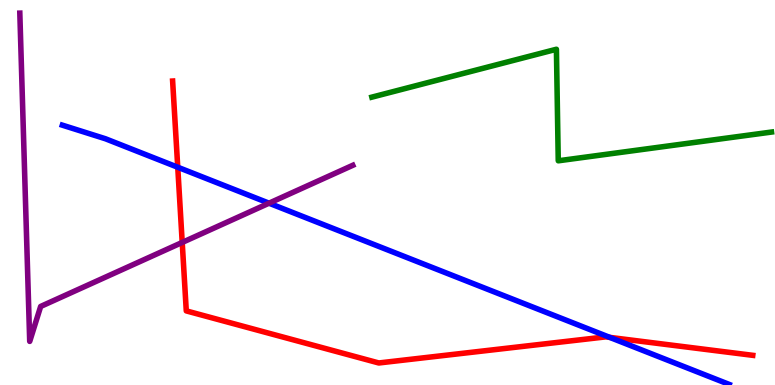[{'lines': ['blue', 'red'], 'intersections': [{'x': 2.29, 'y': 5.66}, {'x': 7.87, 'y': 1.24}]}, {'lines': ['green', 'red'], 'intersections': []}, {'lines': ['purple', 'red'], 'intersections': [{'x': 2.35, 'y': 3.7}]}, {'lines': ['blue', 'green'], 'intersections': []}, {'lines': ['blue', 'purple'], 'intersections': [{'x': 3.47, 'y': 4.72}]}, {'lines': ['green', 'purple'], 'intersections': []}]